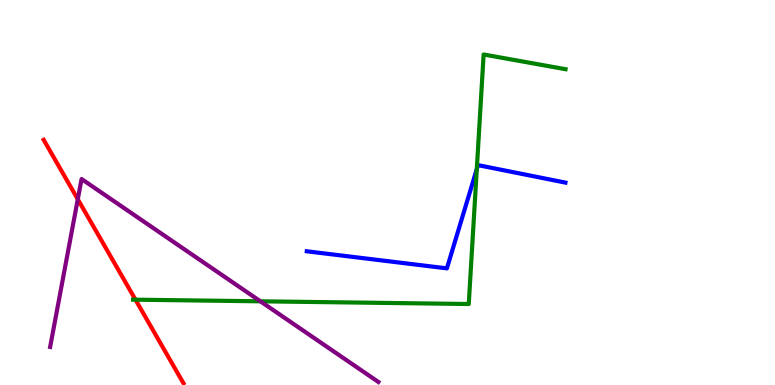[{'lines': ['blue', 'red'], 'intersections': []}, {'lines': ['green', 'red'], 'intersections': [{'x': 1.75, 'y': 2.22}]}, {'lines': ['purple', 'red'], 'intersections': [{'x': 1.0, 'y': 4.82}]}, {'lines': ['blue', 'green'], 'intersections': [{'x': 6.15, 'y': 5.61}]}, {'lines': ['blue', 'purple'], 'intersections': []}, {'lines': ['green', 'purple'], 'intersections': [{'x': 3.36, 'y': 2.17}]}]